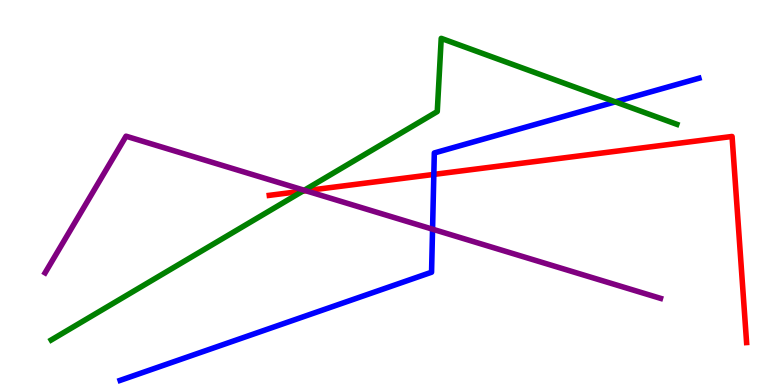[{'lines': ['blue', 'red'], 'intersections': [{'x': 5.6, 'y': 5.47}]}, {'lines': ['green', 'red'], 'intersections': [{'x': 3.91, 'y': 5.04}]}, {'lines': ['purple', 'red'], 'intersections': [{'x': 3.94, 'y': 5.05}]}, {'lines': ['blue', 'green'], 'intersections': [{'x': 7.94, 'y': 7.35}]}, {'lines': ['blue', 'purple'], 'intersections': [{'x': 5.58, 'y': 4.05}]}, {'lines': ['green', 'purple'], 'intersections': [{'x': 3.93, 'y': 5.06}]}]